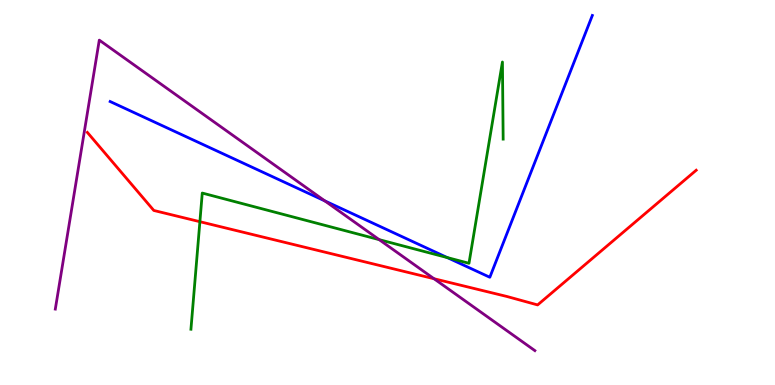[{'lines': ['blue', 'red'], 'intersections': []}, {'lines': ['green', 'red'], 'intersections': [{'x': 2.58, 'y': 4.24}]}, {'lines': ['purple', 'red'], 'intersections': [{'x': 5.6, 'y': 2.76}]}, {'lines': ['blue', 'green'], 'intersections': [{'x': 5.77, 'y': 3.31}]}, {'lines': ['blue', 'purple'], 'intersections': [{'x': 4.19, 'y': 4.78}]}, {'lines': ['green', 'purple'], 'intersections': [{'x': 4.89, 'y': 3.78}]}]